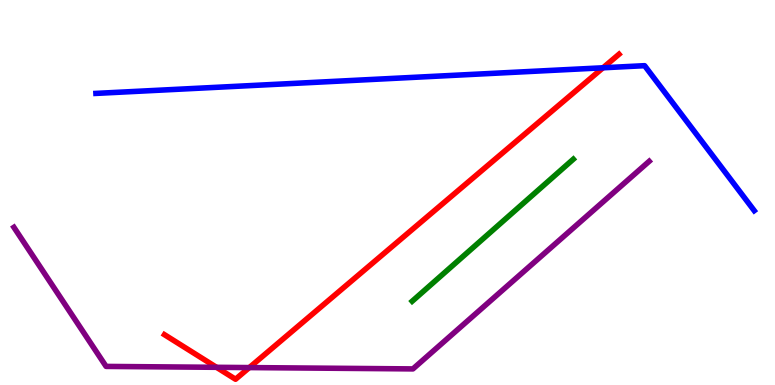[{'lines': ['blue', 'red'], 'intersections': [{'x': 7.78, 'y': 8.24}]}, {'lines': ['green', 'red'], 'intersections': []}, {'lines': ['purple', 'red'], 'intersections': [{'x': 2.79, 'y': 0.459}, {'x': 3.22, 'y': 0.452}]}, {'lines': ['blue', 'green'], 'intersections': []}, {'lines': ['blue', 'purple'], 'intersections': []}, {'lines': ['green', 'purple'], 'intersections': []}]